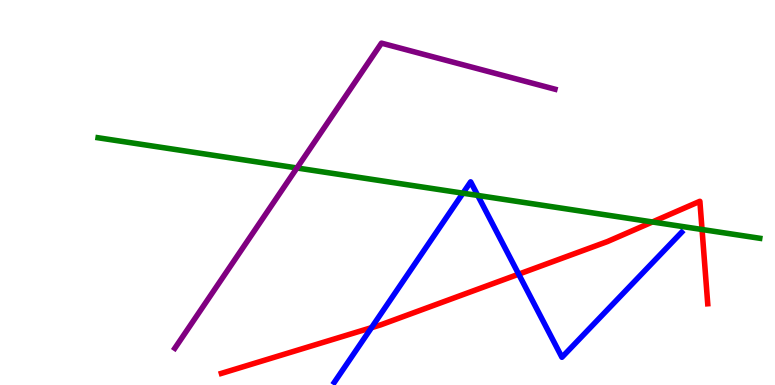[{'lines': ['blue', 'red'], 'intersections': [{'x': 4.79, 'y': 1.49}, {'x': 6.69, 'y': 2.88}]}, {'lines': ['green', 'red'], 'intersections': [{'x': 8.42, 'y': 4.23}, {'x': 9.06, 'y': 4.04}]}, {'lines': ['purple', 'red'], 'intersections': []}, {'lines': ['blue', 'green'], 'intersections': [{'x': 5.97, 'y': 4.98}, {'x': 6.16, 'y': 4.92}]}, {'lines': ['blue', 'purple'], 'intersections': []}, {'lines': ['green', 'purple'], 'intersections': [{'x': 3.83, 'y': 5.64}]}]